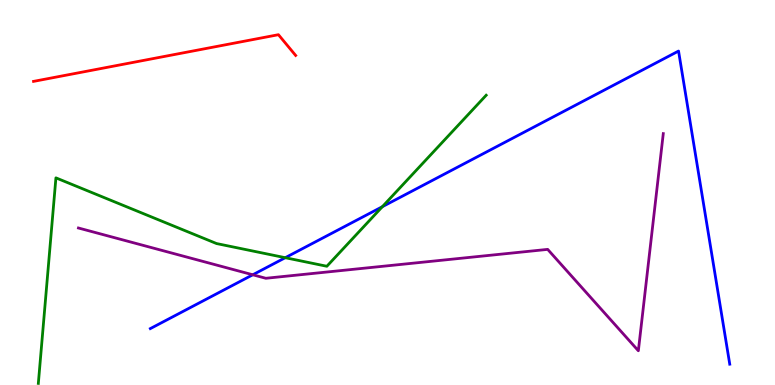[{'lines': ['blue', 'red'], 'intersections': []}, {'lines': ['green', 'red'], 'intersections': []}, {'lines': ['purple', 'red'], 'intersections': []}, {'lines': ['blue', 'green'], 'intersections': [{'x': 3.68, 'y': 3.31}, {'x': 4.93, 'y': 4.63}]}, {'lines': ['blue', 'purple'], 'intersections': [{'x': 3.26, 'y': 2.86}]}, {'lines': ['green', 'purple'], 'intersections': []}]